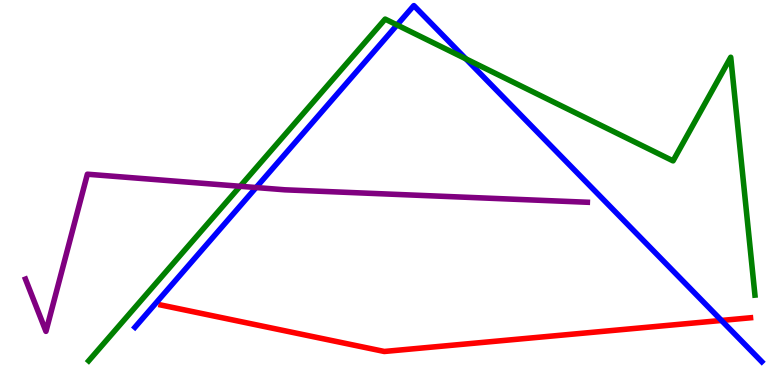[{'lines': ['blue', 'red'], 'intersections': [{'x': 9.31, 'y': 1.68}]}, {'lines': ['green', 'red'], 'intersections': []}, {'lines': ['purple', 'red'], 'intersections': []}, {'lines': ['blue', 'green'], 'intersections': [{'x': 5.12, 'y': 9.35}, {'x': 6.01, 'y': 8.47}]}, {'lines': ['blue', 'purple'], 'intersections': [{'x': 3.3, 'y': 5.13}]}, {'lines': ['green', 'purple'], 'intersections': [{'x': 3.1, 'y': 5.16}]}]